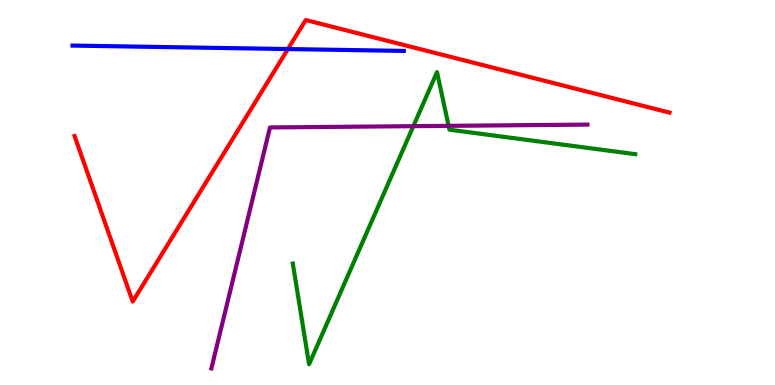[{'lines': ['blue', 'red'], 'intersections': [{'x': 3.71, 'y': 8.73}]}, {'lines': ['green', 'red'], 'intersections': []}, {'lines': ['purple', 'red'], 'intersections': []}, {'lines': ['blue', 'green'], 'intersections': []}, {'lines': ['blue', 'purple'], 'intersections': []}, {'lines': ['green', 'purple'], 'intersections': [{'x': 5.33, 'y': 6.72}, {'x': 5.79, 'y': 6.73}]}]